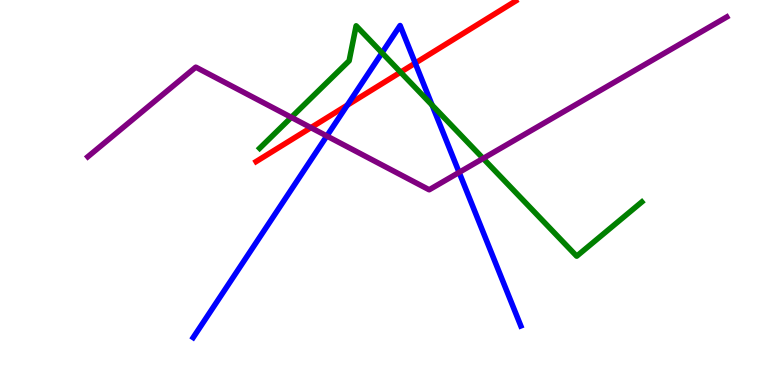[{'lines': ['blue', 'red'], 'intersections': [{'x': 4.48, 'y': 7.27}, {'x': 5.36, 'y': 8.36}]}, {'lines': ['green', 'red'], 'intersections': [{'x': 5.17, 'y': 8.12}]}, {'lines': ['purple', 'red'], 'intersections': [{'x': 4.01, 'y': 6.68}]}, {'lines': ['blue', 'green'], 'intersections': [{'x': 4.93, 'y': 8.63}, {'x': 5.58, 'y': 7.27}]}, {'lines': ['blue', 'purple'], 'intersections': [{'x': 4.22, 'y': 6.47}, {'x': 5.92, 'y': 5.52}]}, {'lines': ['green', 'purple'], 'intersections': [{'x': 3.76, 'y': 6.95}, {'x': 6.23, 'y': 5.88}]}]